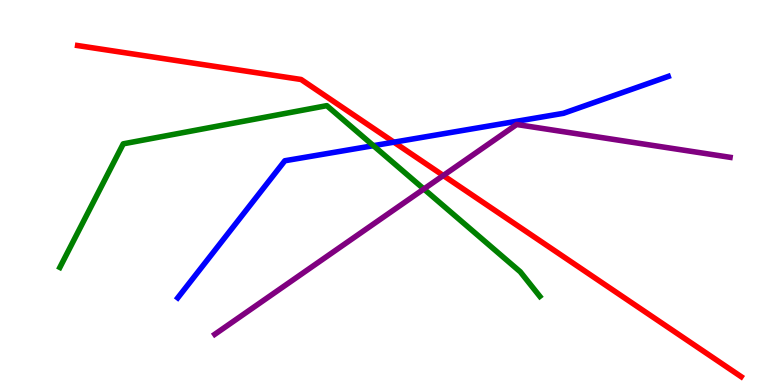[{'lines': ['blue', 'red'], 'intersections': [{'x': 5.08, 'y': 6.31}]}, {'lines': ['green', 'red'], 'intersections': []}, {'lines': ['purple', 'red'], 'intersections': [{'x': 5.72, 'y': 5.44}]}, {'lines': ['blue', 'green'], 'intersections': [{'x': 4.82, 'y': 6.22}]}, {'lines': ['blue', 'purple'], 'intersections': []}, {'lines': ['green', 'purple'], 'intersections': [{'x': 5.47, 'y': 5.09}]}]